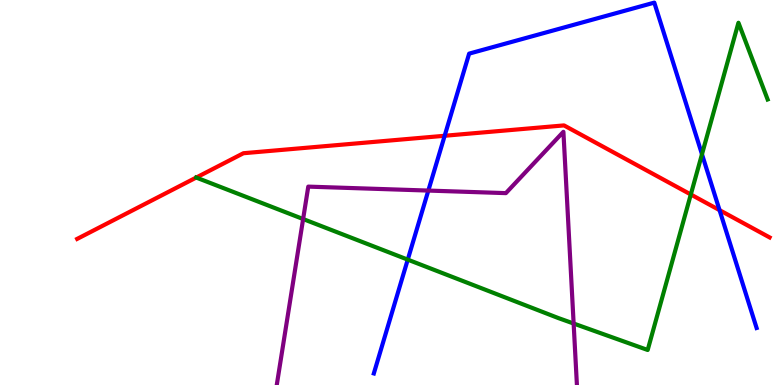[{'lines': ['blue', 'red'], 'intersections': [{'x': 5.74, 'y': 6.47}, {'x': 9.28, 'y': 4.54}]}, {'lines': ['green', 'red'], 'intersections': [{'x': 2.53, 'y': 5.39}, {'x': 8.91, 'y': 4.95}]}, {'lines': ['purple', 'red'], 'intersections': []}, {'lines': ['blue', 'green'], 'intersections': [{'x': 5.26, 'y': 3.26}, {'x': 9.06, 'y': 5.99}]}, {'lines': ['blue', 'purple'], 'intersections': [{'x': 5.53, 'y': 5.05}]}, {'lines': ['green', 'purple'], 'intersections': [{'x': 3.91, 'y': 4.31}, {'x': 7.4, 'y': 1.6}]}]